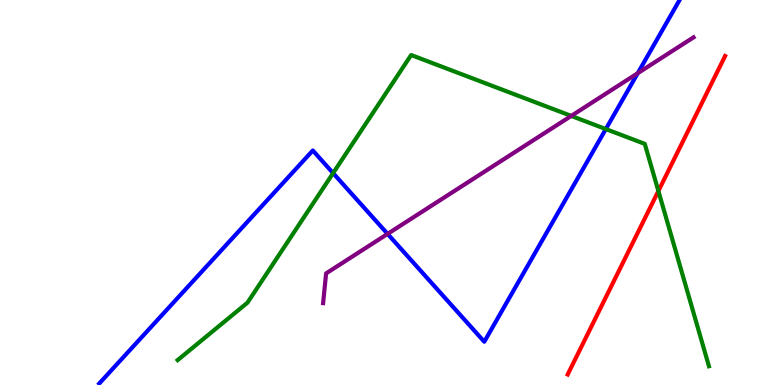[{'lines': ['blue', 'red'], 'intersections': []}, {'lines': ['green', 'red'], 'intersections': [{'x': 8.5, 'y': 5.04}]}, {'lines': ['purple', 'red'], 'intersections': []}, {'lines': ['blue', 'green'], 'intersections': [{'x': 4.3, 'y': 5.5}, {'x': 7.82, 'y': 6.65}]}, {'lines': ['blue', 'purple'], 'intersections': [{'x': 5.0, 'y': 3.92}, {'x': 8.23, 'y': 8.1}]}, {'lines': ['green', 'purple'], 'intersections': [{'x': 7.37, 'y': 6.99}]}]